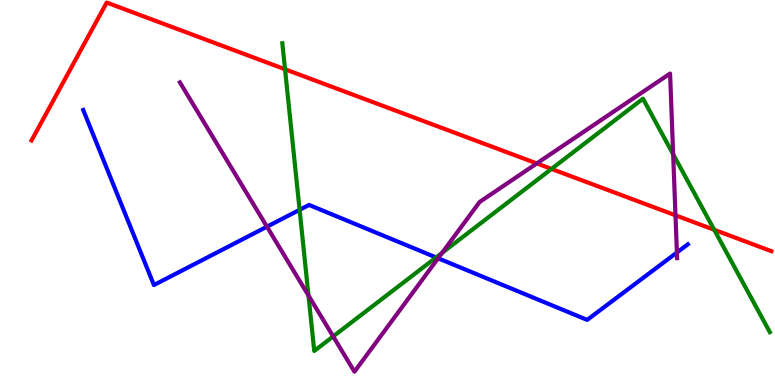[{'lines': ['blue', 'red'], 'intersections': []}, {'lines': ['green', 'red'], 'intersections': [{'x': 3.68, 'y': 8.2}, {'x': 7.12, 'y': 5.61}, {'x': 9.22, 'y': 4.03}]}, {'lines': ['purple', 'red'], 'intersections': [{'x': 6.93, 'y': 5.76}, {'x': 8.72, 'y': 4.41}]}, {'lines': ['blue', 'green'], 'intersections': [{'x': 3.87, 'y': 4.55}, {'x': 5.63, 'y': 3.31}]}, {'lines': ['blue', 'purple'], 'intersections': [{'x': 3.44, 'y': 4.11}, {'x': 5.65, 'y': 3.29}, {'x': 8.73, 'y': 3.44}]}, {'lines': ['green', 'purple'], 'intersections': [{'x': 3.98, 'y': 2.32}, {'x': 4.3, 'y': 1.26}, {'x': 5.7, 'y': 3.43}, {'x': 8.69, 'y': 5.99}]}]